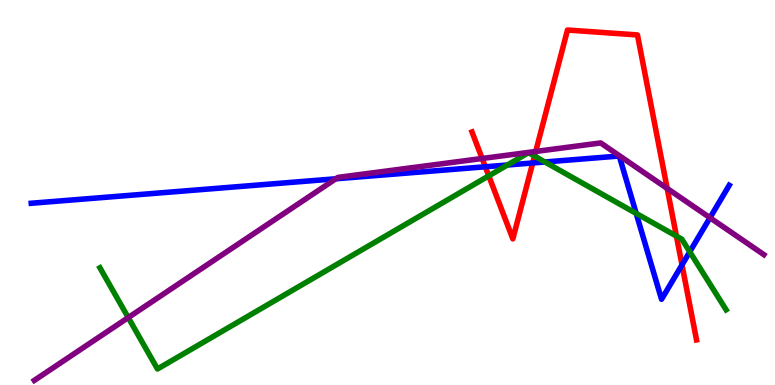[{'lines': ['blue', 'red'], 'intersections': [{'x': 6.26, 'y': 5.67}, {'x': 6.87, 'y': 5.77}, {'x': 8.8, 'y': 3.12}]}, {'lines': ['green', 'red'], 'intersections': [{'x': 6.31, 'y': 5.43}, {'x': 6.9, 'y': 5.95}, {'x': 8.73, 'y': 3.87}]}, {'lines': ['purple', 'red'], 'intersections': [{'x': 6.22, 'y': 5.88}, {'x': 6.91, 'y': 6.07}, {'x': 8.61, 'y': 5.1}]}, {'lines': ['blue', 'green'], 'intersections': [{'x': 6.55, 'y': 5.71}, {'x': 7.03, 'y': 5.79}, {'x': 8.21, 'y': 4.46}, {'x': 8.9, 'y': 3.46}]}, {'lines': ['blue', 'purple'], 'intersections': [{'x': 4.33, 'y': 5.36}, {'x': 9.16, 'y': 4.34}]}, {'lines': ['green', 'purple'], 'intersections': [{'x': 1.65, 'y': 1.75}]}]